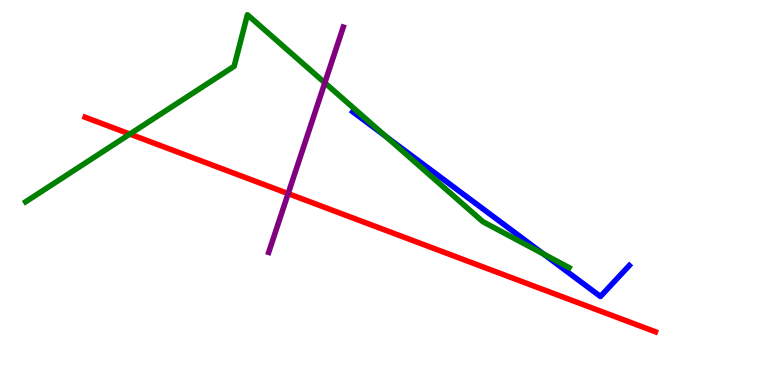[{'lines': ['blue', 'red'], 'intersections': []}, {'lines': ['green', 'red'], 'intersections': [{'x': 1.68, 'y': 6.52}]}, {'lines': ['purple', 'red'], 'intersections': [{'x': 3.72, 'y': 4.97}]}, {'lines': ['blue', 'green'], 'intersections': [{'x': 4.98, 'y': 6.45}, {'x': 7.01, 'y': 3.4}]}, {'lines': ['blue', 'purple'], 'intersections': []}, {'lines': ['green', 'purple'], 'intersections': [{'x': 4.19, 'y': 7.85}]}]